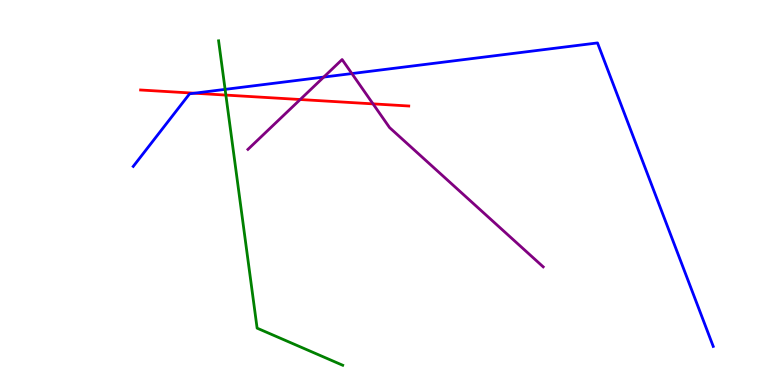[{'lines': ['blue', 'red'], 'intersections': [{'x': 2.51, 'y': 7.58}]}, {'lines': ['green', 'red'], 'intersections': [{'x': 2.91, 'y': 7.53}]}, {'lines': ['purple', 'red'], 'intersections': [{'x': 3.87, 'y': 7.42}, {'x': 4.81, 'y': 7.3}]}, {'lines': ['blue', 'green'], 'intersections': [{'x': 2.9, 'y': 7.68}]}, {'lines': ['blue', 'purple'], 'intersections': [{'x': 4.18, 'y': 8.0}, {'x': 4.54, 'y': 8.09}]}, {'lines': ['green', 'purple'], 'intersections': []}]